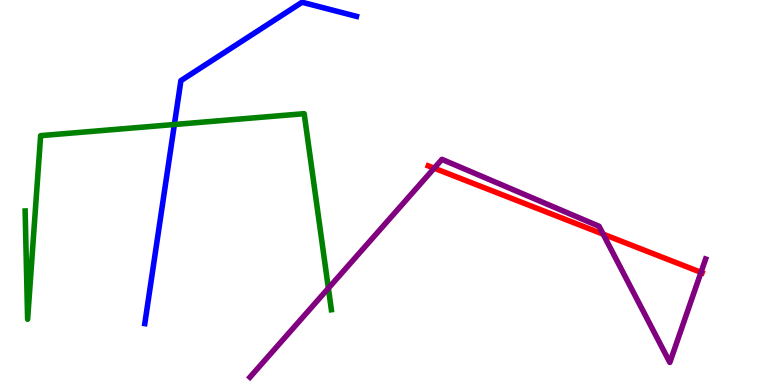[{'lines': ['blue', 'red'], 'intersections': []}, {'lines': ['green', 'red'], 'intersections': []}, {'lines': ['purple', 'red'], 'intersections': [{'x': 5.6, 'y': 5.63}, {'x': 7.78, 'y': 3.92}, {'x': 9.05, 'y': 2.93}]}, {'lines': ['blue', 'green'], 'intersections': [{'x': 2.25, 'y': 6.77}]}, {'lines': ['blue', 'purple'], 'intersections': []}, {'lines': ['green', 'purple'], 'intersections': [{'x': 4.24, 'y': 2.51}]}]